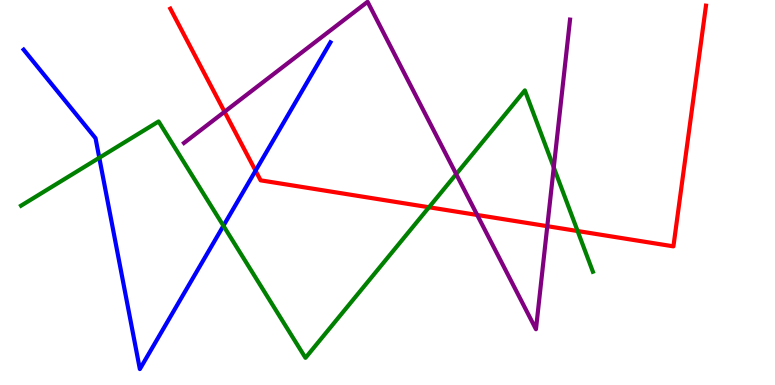[{'lines': ['blue', 'red'], 'intersections': [{'x': 3.3, 'y': 5.57}]}, {'lines': ['green', 'red'], 'intersections': [{'x': 5.54, 'y': 4.62}, {'x': 7.45, 'y': 4.0}]}, {'lines': ['purple', 'red'], 'intersections': [{'x': 2.9, 'y': 7.1}, {'x': 6.16, 'y': 4.42}, {'x': 7.06, 'y': 4.13}]}, {'lines': ['blue', 'green'], 'intersections': [{'x': 1.28, 'y': 5.9}, {'x': 2.88, 'y': 4.14}]}, {'lines': ['blue', 'purple'], 'intersections': []}, {'lines': ['green', 'purple'], 'intersections': [{'x': 5.89, 'y': 5.48}, {'x': 7.15, 'y': 5.65}]}]